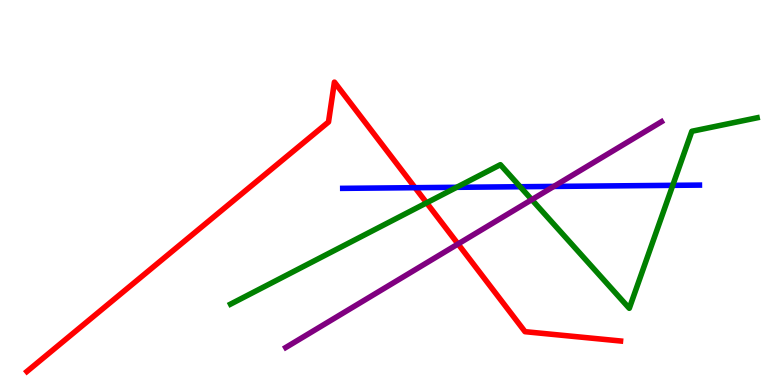[{'lines': ['blue', 'red'], 'intersections': [{'x': 5.36, 'y': 5.12}]}, {'lines': ['green', 'red'], 'intersections': [{'x': 5.5, 'y': 4.73}]}, {'lines': ['purple', 'red'], 'intersections': [{'x': 5.91, 'y': 3.66}]}, {'lines': ['blue', 'green'], 'intersections': [{'x': 5.89, 'y': 5.13}, {'x': 6.71, 'y': 5.15}, {'x': 8.68, 'y': 5.19}]}, {'lines': ['blue', 'purple'], 'intersections': [{'x': 7.15, 'y': 5.16}]}, {'lines': ['green', 'purple'], 'intersections': [{'x': 6.86, 'y': 4.81}]}]